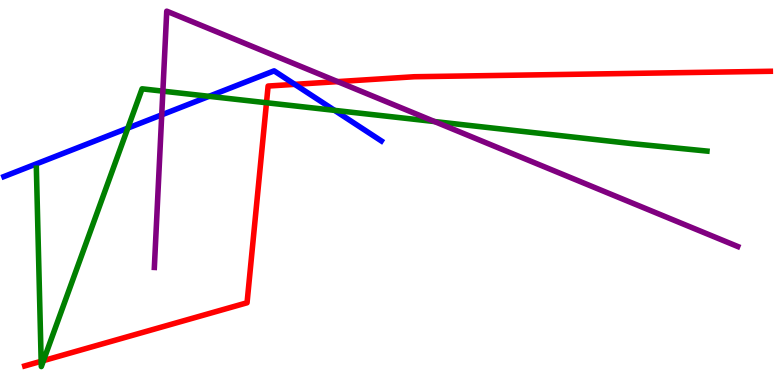[{'lines': ['blue', 'red'], 'intersections': [{'x': 3.8, 'y': 7.81}]}, {'lines': ['green', 'red'], 'intersections': [{'x': 0.531, 'y': 0.616}, {'x': 0.561, 'y': 0.633}, {'x': 3.44, 'y': 7.33}]}, {'lines': ['purple', 'red'], 'intersections': [{'x': 4.36, 'y': 7.88}]}, {'lines': ['blue', 'green'], 'intersections': [{'x': 1.65, 'y': 6.67}, {'x': 2.7, 'y': 7.5}, {'x': 4.32, 'y': 7.13}]}, {'lines': ['blue', 'purple'], 'intersections': [{'x': 2.09, 'y': 7.02}]}, {'lines': ['green', 'purple'], 'intersections': [{'x': 2.1, 'y': 7.63}, {'x': 5.61, 'y': 6.84}]}]